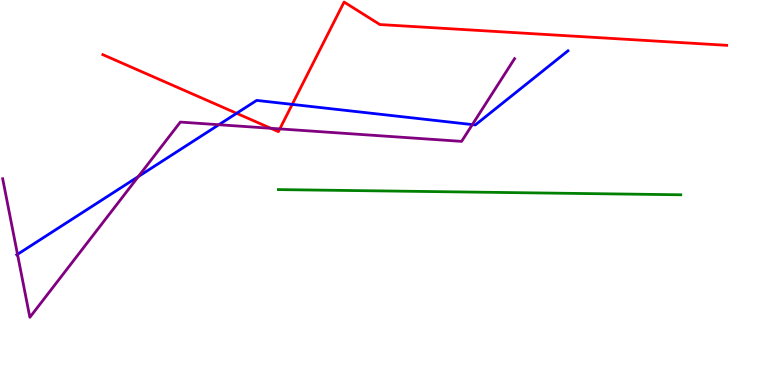[{'lines': ['blue', 'red'], 'intersections': [{'x': 3.05, 'y': 7.06}, {'x': 3.77, 'y': 7.29}]}, {'lines': ['green', 'red'], 'intersections': []}, {'lines': ['purple', 'red'], 'intersections': [{'x': 3.49, 'y': 6.67}, {'x': 3.61, 'y': 6.65}]}, {'lines': ['blue', 'green'], 'intersections': []}, {'lines': ['blue', 'purple'], 'intersections': [{'x': 0.226, 'y': 3.39}, {'x': 1.79, 'y': 5.41}, {'x': 2.82, 'y': 6.76}, {'x': 6.09, 'y': 6.76}]}, {'lines': ['green', 'purple'], 'intersections': []}]